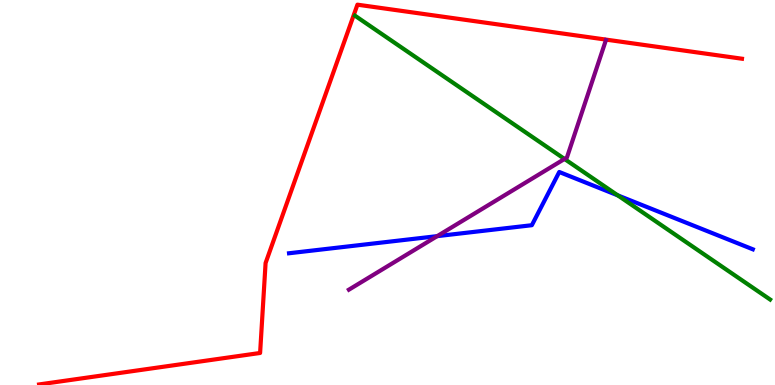[{'lines': ['blue', 'red'], 'intersections': []}, {'lines': ['green', 'red'], 'intersections': []}, {'lines': ['purple', 'red'], 'intersections': []}, {'lines': ['blue', 'green'], 'intersections': [{'x': 7.97, 'y': 4.93}]}, {'lines': ['blue', 'purple'], 'intersections': [{'x': 5.64, 'y': 3.87}]}, {'lines': ['green', 'purple'], 'intersections': [{'x': 7.28, 'y': 5.87}]}]